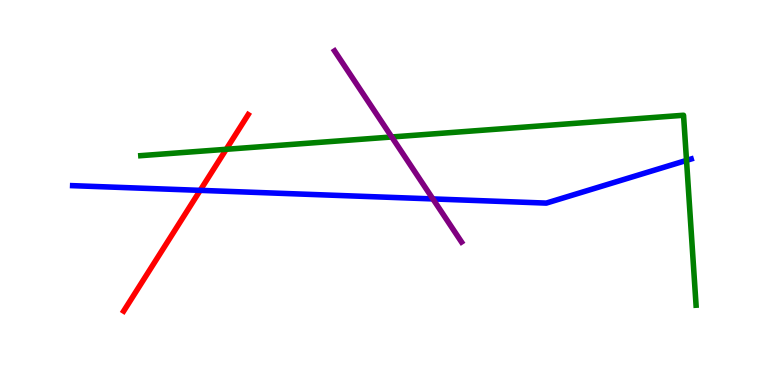[{'lines': ['blue', 'red'], 'intersections': [{'x': 2.58, 'y': 5.06}]}, {'lines': ['green', 'red'], 'intersections': [{'x': 2.92, 'y': 6.12}]}, {'lines': ['purple', 'red'], 'intersections': []}, {'lines': ['blue', 'green'], 'intersections': [{'x': 8.86, 'y': 5.83}]}, {'lines': ['blue', 'purple'], 'intersections': [{'x': 5.59, 'y': 4.83}]}, {'lines': ['green', 'purple'], 'intersections': [{'x': 5.05, 'y': 6.44}]}]